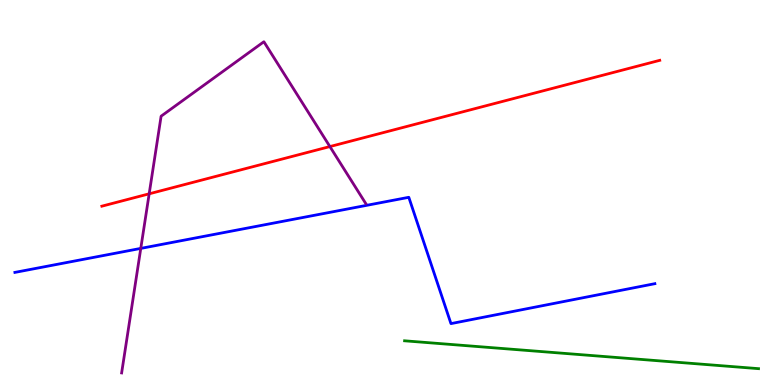[{'lines': ['blue', 'red'], 'intersections': []}, {'lines': ['green', 'red'], 'intersections': []}, {'lines': ['purple', 'red'], 'intersections': [{'x': 1.92, 'y': 4.97}, {'x': 4.26, 'y': 6.19}]}, {'lines': ['blue', 'green'], 'intersections': []}, {'lines': ['blue', 'purple'], 'intersections': [{'x': 1.82, 'y': 3.55}]}, {'lines': ['green', 'purple'], 'intersections': []}]